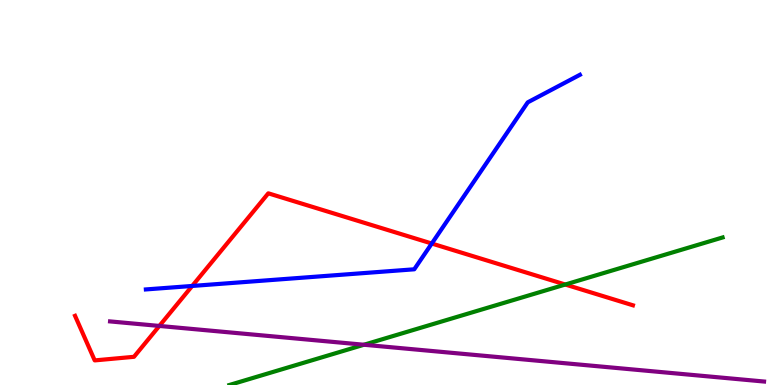[{'lines': ['blue', 'red'], 'intersections': [{'x': 2.48, 'y': 2.57}, {'x': 5.57, 'y': 3.67}]}, {'lines': ['green', 'red'], 'intersections': [{'x': 7.29, 'y': 2.61}]}, {'lines': ['purple', 'red'], 'intersections': [{'x': 2.06, 'y': 1.53}]}, {'lines': ['blue', 'green'], 'intersections': []}, {'lines': ['blue', 'purple'], 'intersections': []}, {'lines': ['green', 'purple'], 'intersections': [{'x': 4.7, 'y': 1.05}]}]